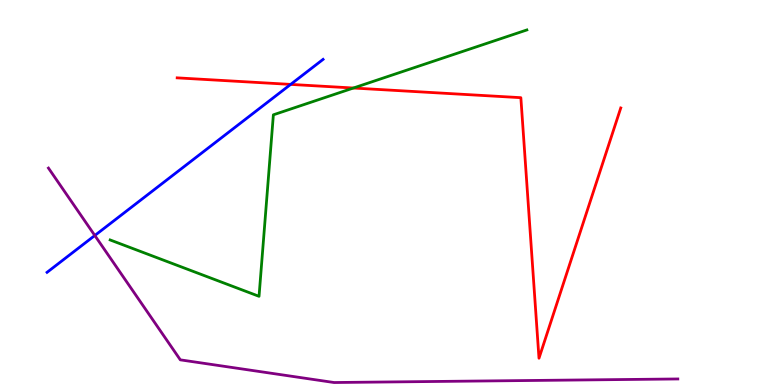[{'lines': ['blue', 'red'], 'intersections': [{'x': 3.75, 'y': 7.81}]}, {'lines': ['green', 'red'], 'intersections': [{'x': 4.56, 'y': 7.71}]}, {'lines': ['purple', 'red'], 'intersections': []}, {'lines': ['blue', 'green'], 'intersections': []}, {'lines': ['blue', 'purple'], 'intersections': [{'x': 1.22, 'y': 3.88}]}, {'lines': ['green', 'purple'], 'intersections': []}]